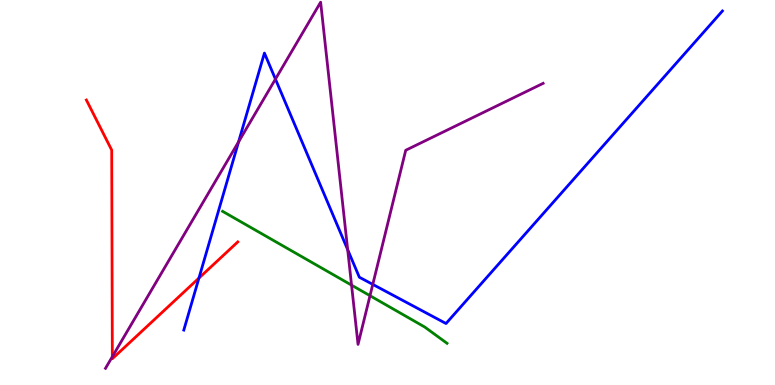[{'lines': ['blue', 'red'], 'intersections': [{'x': 2.57, 'y': 2.78}]}, {'lines': ['green', 'red'], 'intersections': []}, {'lines': ['purple', 'red'], 'intersections': [{'x': 1.45, 'y': 0.736}]}, {'lines': ['blue', 'green'], 'intersections': []}, {'lines': ['blue', 'purple'], 'intersections': [{'x': 3.08, 'y': 6.32}, {'x': 3.55, 'y': 7.95}, {'x': 4.49, 'y': 3.51}, {'x': 4.81, 'y': 2.61}]}, {'lines': ['green', 'purple'], 'intersections': [{'x': 4.54, 'y': 2.59}, {'x': 4.77, 'y': 2.32}]}]